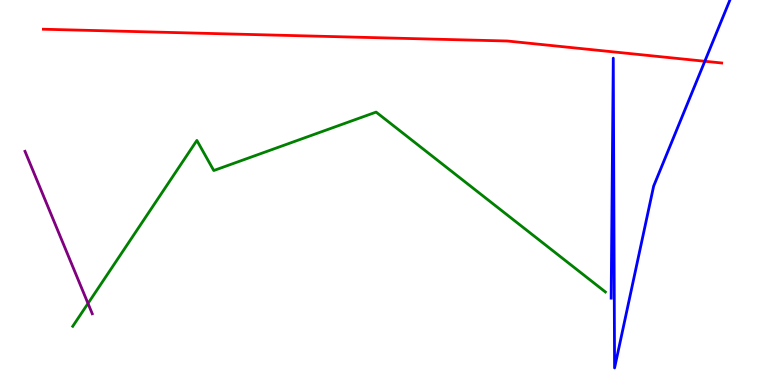[{'lines': ['blue', 'red'], 'intersections': [{'x': 9.09, 'y': 8.41}]}, {'lines': ['green', 'red'], 'intersections': []}, {'lines': ['purple', 'red'], 'intersections': []}, {'lines': ['blue', 'green'], 'intersections': []}, {'lines': ['blue', 'purple'], 'intersections': []}, {'lines': ['green', 'purple'], 'intersections': [{'x': 1.14, 'y': 2.12}]}]